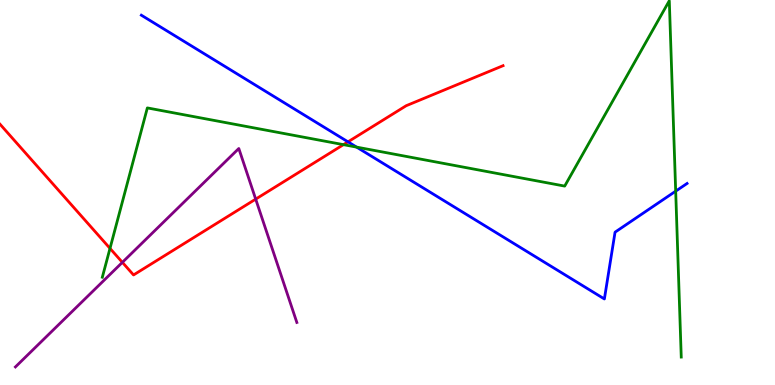[{'lines': ['blue', 'red'], 'intersections': [{'x': 4.49, 'y': 6.32}]}, {'lines': ['green', 'red'], 'intersections': [{'x': 1.42, 'y': 3.55}, {'x': 4.43, 'y': 6.24}]}, {'lines': ['purple', 'red'], 'intersections': [{'x': 1.58, 'y': 3.19}, {'x': 3.3, 'y': 4.83}]}, {'lines': ['blue', 'green'], 'intersections': [{'x': 4.6, 'y': 6.18}, {'x': 8.72, 'y': 5.03}]}, {'lines': ['blue', 'purple'], 'intersections': []}, {'lines': ['green', 'purple'], 'intersections': []}]